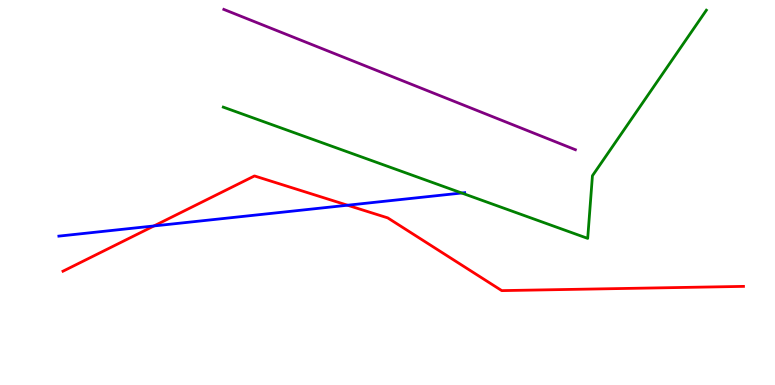[{'lines': ['blue', 'red'], 'intersections': [{'x': 1.99, 'y': 4.13}, {'x': 4.48, 'y': 4.67}]}, {'lines': ['green', 'red'], 'intersections': []}, {'lines': ['purple', 'red'], 'intersections': []}, {'lines': ['blue', 'green'], 'intersections': [{'x': 5.96, 'y': 4.99}]}, {'lines': ['blue', 'purple'], 'intersections': []}, {'lines': ['green', 'purple'], 'intersections': []}]